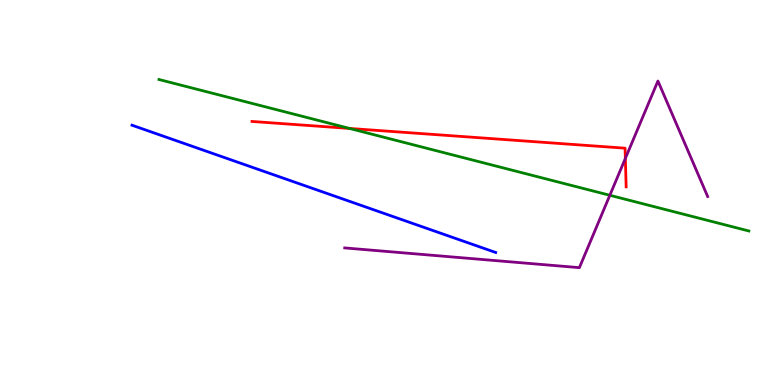[{'lines': ['blue', 'red'], 'intersections': []}, {'lines': ['green', 'red'], 'intersections': [{'x': 4.51, 'y': 6.66}]}, {'lines': ['purple', 'red'], 'intersections': [{'x': 8.07, 'y': 5.89}]}, {'lines': ['blue', 'green'], 'intersections': []}, {'lines': ['blue', 'purple'], 'intersections': []}, {'lines': ['green', 'purple'], 'intersections': [{'x': 7.87, 'y': 4.93}]}]